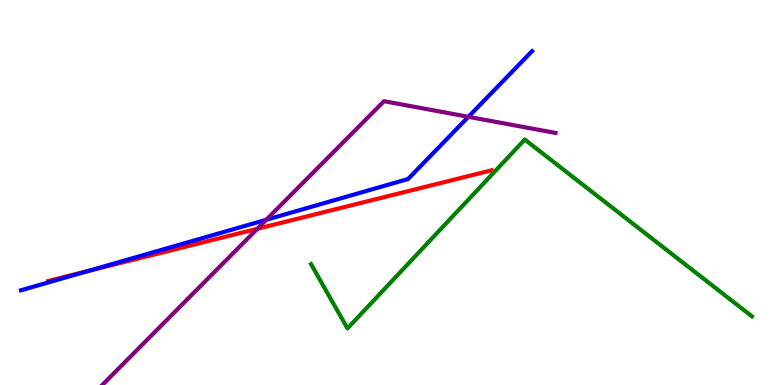[{'lines': ['blue', 'red'], 'intersections': [{'x': 1.13, 'y': 2.96}]}, {'lines': ['green', 'red'], 'intersections': []}, {'lines': ['purple', 'red'], 'intersections': [{'x': 3.32, 'y': 4.06}]}, {'lines': ['blue', 'green'], 'intersections': []}, {'lines': ['blue', 'purple'], 'intersections': [{'x': 3.44, 'y': 4.29}, {'x': 6.04, 'y': 6.97}]}, {'lines': ['green', 'purple'], 'intersections': []}]